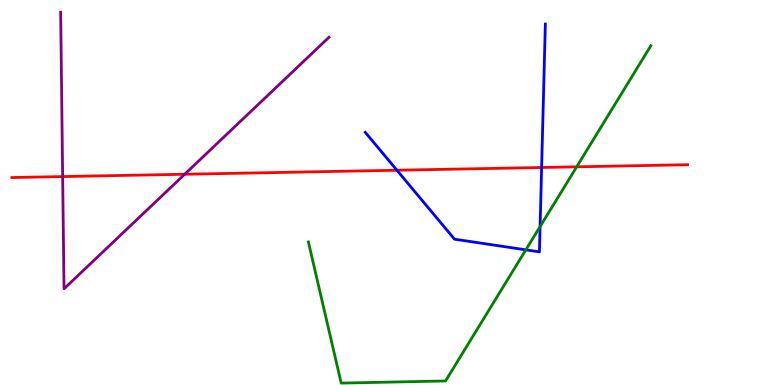[{'lines': ['blue', 'red'], 'intersections': [{'x': 5.12, 'y': 5.58}, {'x': 6.99, 'y': 5.65}]}, {'lines': ['green', 'red'], 'intersections': [{'x': 7.44, 'y': 5.67}]}, {'lines': ['purple', 'red'], 'intersections': [{'x': 0.809, 'y': 5.41}, {'x': 2.38, 'y': 5.47}]}, {'lines': ['blue', 'green'], 'intersections': [{'x': 6.79, 'y': 3.51}, {'x': 6.97, 'y': 4.11}]}, {'lines': ['blue', 'purple'], 'intersections': []}, {'lines': ['green', 'purple'], 'intersections': []}]